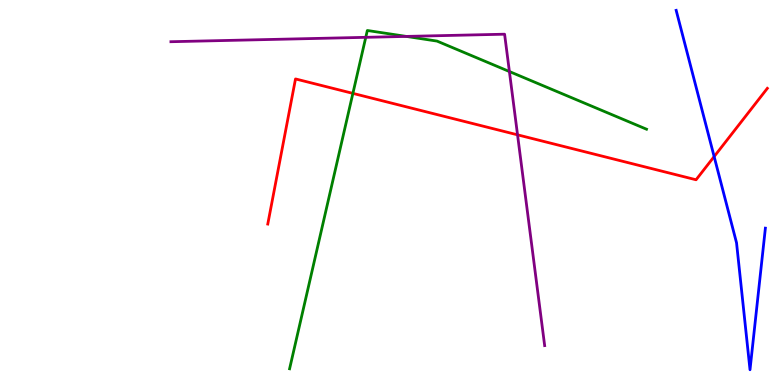[{'lines': ['blue', 'red'], 'intersections': [{'x': 9.21, 'y': 5.93}]}, {'lines': ['green', 'red'], 'intersections': [{'x': 4.55, 'y': 7.57}]}, {'lines': ['purple', 'red'], 'intersections': [{'x': 6.68, 'y': 6.5}]}, {'lines': ['blue', 'green'], 'intersections': []}, {'lines': ['blue', 'purple'], 'intersections': []}, {'lines': ['green', 'purple'], 'intersections': [{'x': 4.72, 'y': 9.03}, {'x': 5.24, 'y': 9.05}, {'x': 6.57, 'y': 8.14}]}]